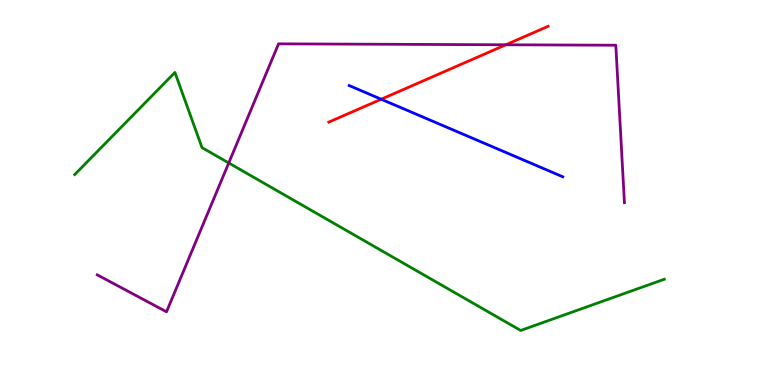[{'lines': ['blue', 'red'], 'intersections': [{'x': 4.92, 'y': 7.42}]}, {'lines': ['green', 'red'], 'intersections': []}, {'lines': ['purple', 'red'], 'intersections': [{'x': 6.53, 'y': 8.84}]}, {'lines': ['blue', 'green'], 'intersections': []}, {'lines': ['blue', 'purple'], 'intersections': []}, {'lines': ['green', 'purple'], 'intersections': [{'x': 2.95, 'y': 5.77}]}]